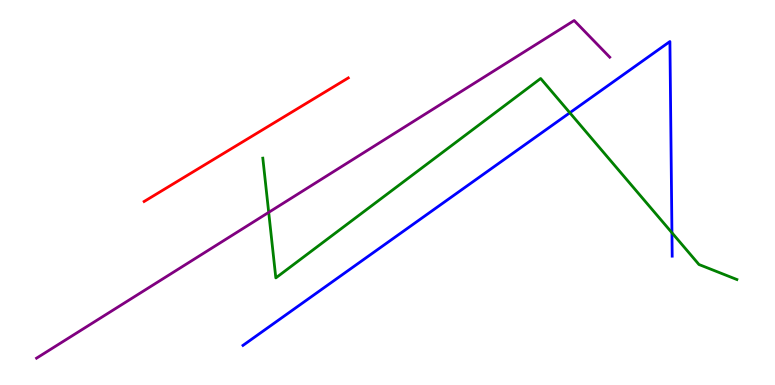[{'lines': ['blue', 'red'], 'intersections': []}, {'lines': ['green', 'red'], 'intersections': []}, {'lines': ['purple', 'red'], 'intersections': []}, {'lines': ['blue', 'green'], 'intersections': [{'x': 7.35, 'y': 7.07}, {'x': 8.67, 'y': 3.95}]}, {'lines': ['blue', 'purple'], 'intersections': []}, {'lines': ['green', 'purple'], 'intersections': [{'x': 3.47, 'y': 4.48}]}]